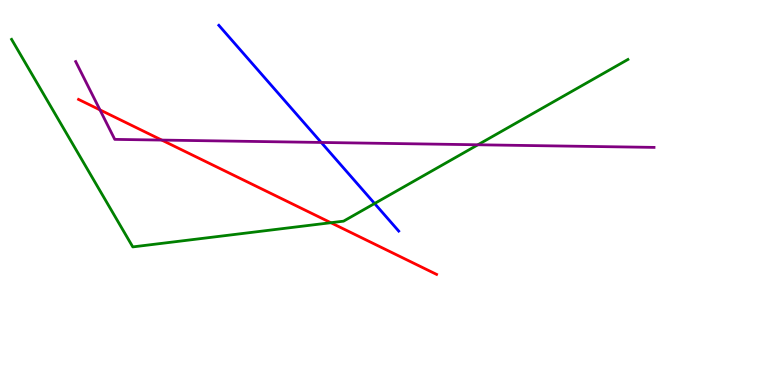[{'lines': ['blue', 'red'], 'intersections': []}, {'lines': ['green', 'red'], 'intersections': [{'x': 4.27, 'y': 4.22}]}, {'lines': ['purple', 'red'], 'intersections': [{'x': 1.29, 'y': 7.15}, {'x': 2.09, 'y': 6.36}]}, {'lines': ['blue', 'green'], 'intersections': [{'x': 4.83, 'y': 4.71}]}, {'lines': ['blue', 'purple'], 'intersections': [{'x': 4.14, 'y': 6.3}]}, {'lines': ['green', 'purple'], 'intersections': [{'x': 6.17, 'y': 6.24}]}]